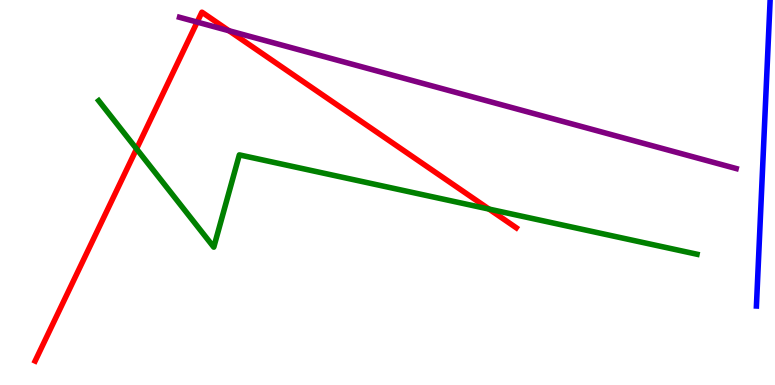[{'lines': ['blue', 'red'], 'intersections': []}, {'lines': ['green', 'red'], 'intersections': [{'x': 1.76, 'y': 6.13}, {'x': 6.31, 'y': 4.57}]}, {'lines': ['purple', 'red'], 'intersections': [{'x': 2.54, 'y': 9.43}, {'x': 2.95, 'y': 9.2}]}, {'lines': ['blue', 'green'], 'intersections': []}, {'lines': ['blue', 'purple'], 'intersections': []}, {'lines': ['green', 'purple'], 'intersections': []}]